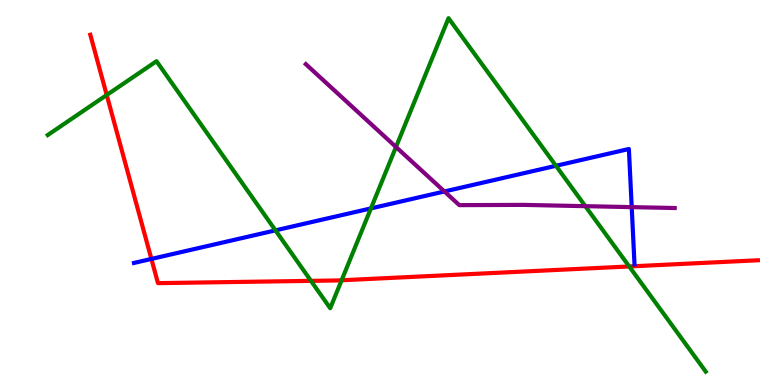[{'lines': ['blue', 'red'], 'intersections': [{'x': 1.95, 'y': 3.27}]}, {'lines': ['green', 'red'], 'intersections': [{'x': 1.38, 'y': 7.53}, {'x': 4.01, 'y': 2.71}, {'x': 4.41, 'y': 2.72}, {'x': 8.12, 'y': 3.08}]}, {'lines': ['purple', 'red'], 'intersections': []}, {'lines': ['blue', 'green'], 'intersections': [{'x': 3.55, 'y': 4.02}, {'x': 4.79, 'y': 4.59}, {'x': 7.17, 'y': 5.69}]}, {'lines': ['blue', 'purple'], 'intersections': [{'x': 5.73, 'y': 5.03}, {'x': 8.15, 'y': 4.62}]}, {'lines': ['green', 'purple'], 'intersections': [{'x': 5.11, 'y': 6.18}, {'x': 7.55, 'y': 4.64}]}]